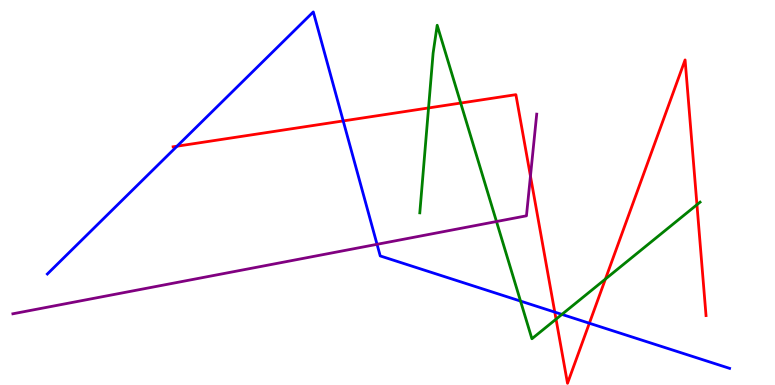[{'lines': ['blue', 'red'], 'intersections': [{'x': 2.28, 'y': 6.2}, {'x': 4.43, 'y': 6.86}, {'x': 7.16, 'y': 1.89}, {'x': 7.6, 'y': 1.6}]}, {'lines': ['green', 'red'], 'intersections': [{'x': 5.53, 'y': 7.2}, {'x': 5.94, 'y': 7.32}, {'x': 7.17, 'y': 1.71}, {'x': 7.81, 'y': 2.75}, {'x': 8.99, 'y': 4.68}]}, {'lines': ['purple', 'red'], 'intersections': [{'x': 6.84, 'y': 5.43}]}, {'lines': ['blue', 'green'], 'intersections': [{'x': 6.72, 'y': 2.18}, {'x': 7.25, 'y': 1.83}]}, {'lines': ['blue', 'purple'], 'intersections': [{'x': 4.87, 'y': 3.65}]}, {'lines': ['green', 'purple'], 'intersections': [{'x': 6.41, 'y': 4.25}]}]